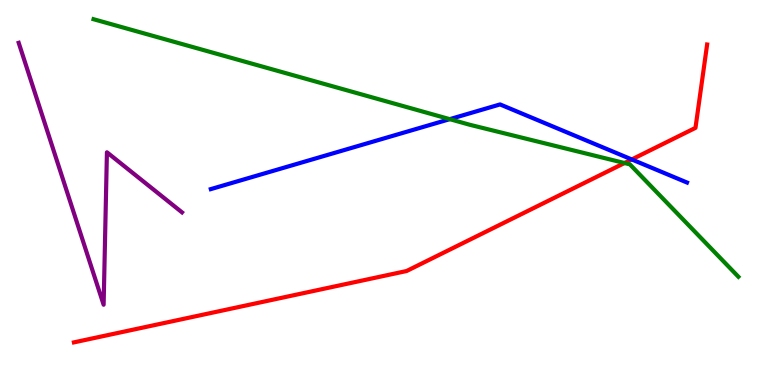[{'lines': ['blue', 'red'], 'intersections': [{'x': 8.15, 'y': 5.86}]}, {'lines': ['green', 'red'], 'intersections': [{'x': 8.06, 'y': 5.77}]}, {'lines': ['purple', 'red'], 'intersections': []}, {'lines': ['blue', 'green'], 'intersections': [{'x': 5.8, 'y': 6.91}]}, {'lines': ['blue', 'purple'], 'intersections': []}, {'lines': ['green', 'purple'], 'intersections': []}]